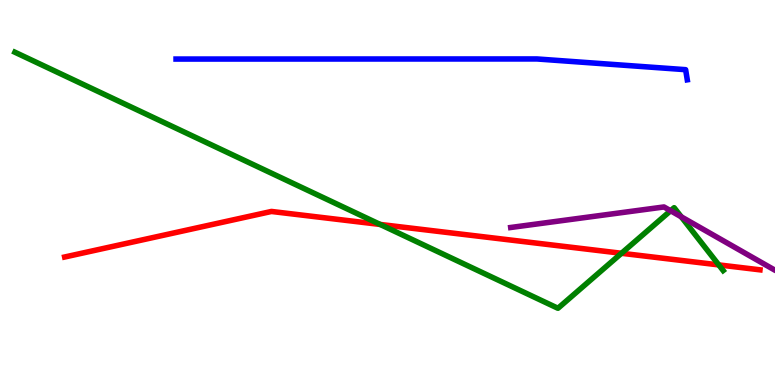[{'lines': ['blue', 'red'], 'intersections': []}, {'lines': ['green', 'red'], 'intersections': [{'x': 4.91, 'y': 4.17}, {'x': 8.02, 'y': 3.42}, {'x': 9.27, 'y': 3.12}]}, {'lines': ['purple', 'red'], 'intersections': []}, {'lines': ['blue', 'green'], 'intersections': []}, {'lines': ['blue', 'purple'], 'intersections': []}, {'lines': ['green', 'purple'], 'intersections': [{'x': 8.65, 'y': 4.53}, {'x': 8.79, 'y': 4.37}]}]